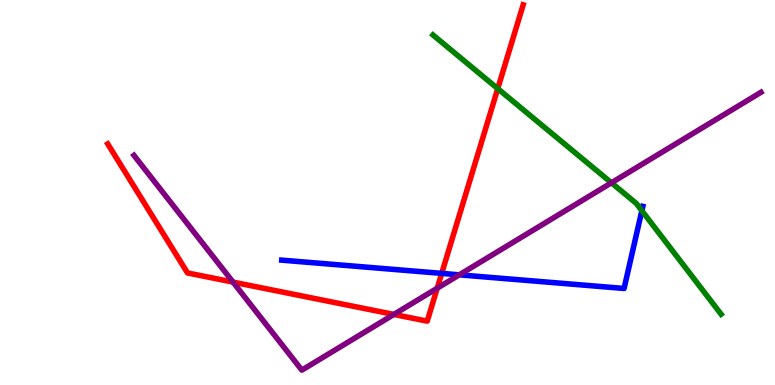[{'lines': ['blue', 'red'], 'intersections': [{'x': 5.7, 'y': 2.9}]}, {'lines': ['green', 'red'], 'intersections': [{'x': 6.42, 'y': 7.7}]}, {'lines': ['purple', 'red'], 'intersections': [{'x': 3.01, 'y': 2.67}, {'x': 5.08, 'y': 1.83}, {'x': 5.64, 'y': 2.51}]}, {'lines': ['blue', 'green'], 'intersections': [{'x': 8.28, 'y': 4.53}]}, {'lines': ['blue', 'purple'], 'intersections': [{'x': 5.93, 'y': 2.86}]}, {'lines': ['green', 'purple'], 'intersections': [{'x': 7.89, 'y': 5.25}]}]